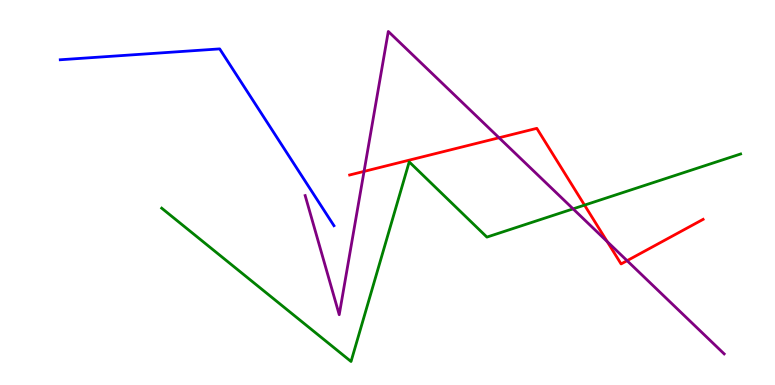[{'lines': ['blue', 'red'], 'intersections': []}, {'lines': ['green', 'red'], 'intersections': [{'x': 7.54, 'y': 4.67}]}, {'lines': ['purple', 'red'], 'intersections': [{'x': 4.7, 'y': 5.55}, {'x': 6.44, 'y': 6.42}, {'x': 7.84, 'y': 3.72}, {'x': 8.09, 'y': 3.23}]}, {'lines': ['blue', 'green'], 'intersections': []}, {'lines': ['blue', 'purple'], 'intersections': []}, {'lines': ['green', 'purple'], 'intersections': [{'x': 7.39, 'y': 4.58}]}]